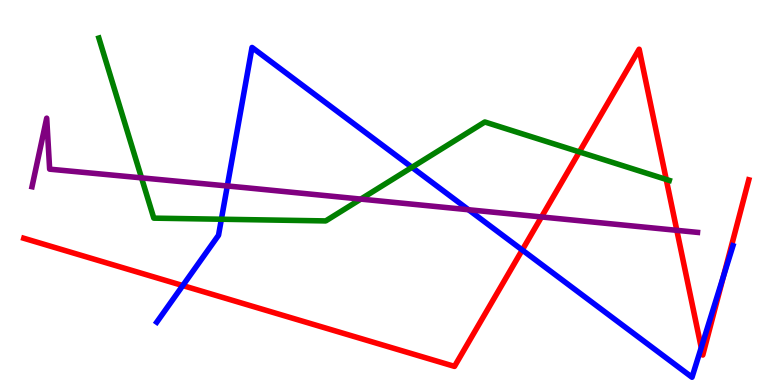[{'lines': ['blue', 'red'], 'intersections': [{'x': 2.36, 'y': 2.58}, {'x': 6.74, 'y': 3.51}, {'x': 9.05, 'y': 0.971}, {'x': 9.34, 'y': 2.83}]}, {'lines': ['green', 'red'], 'intersections': [{'x': 7.48, 'y': 6.05}, {'x': 8.6, 'y': 5.34}]}, {'lines': ['purple', 'red'], 'intersections': [{'x': 6.99, 'y': 4.36}, {'x': 8.73, 'y': 4.02}]}, {'lines': ['blue', 'green'], 'intersections': [{'x': 2.86, 'y': 4.31}, {'x': 5.32, 'y': 5.65}]}, {'lines': ['blue', 'purple'], 'intersections': [{'x': 2.93, 'y': 5.17}, {'x': 6.05, 'y': 4.55}]}, {'lines': ['green', 'purple'], 'intersections': [{'x': 1.83, 'y': 5.38}, {'x': 4.66, 'y': 4.83}]}]